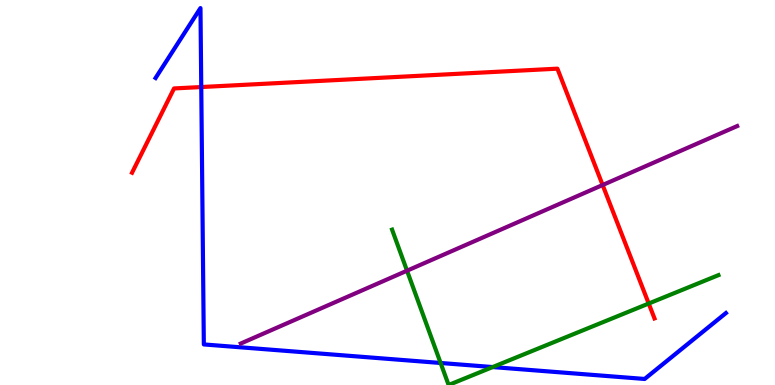[{'lines': ['blue', 'red'], 'intersections': [{'x': 2.6, 'y': 7.74}]}, {'lines': ['green', 'red'], 'intersections': [{'x': 8.37, 'y': 2.12}]}, {'lines': ['purple', 'red'], 'intersections': [{'x': 7.78, 'y': 5.19}]}, {'lines': ['blue', 'green'], 'intersections': [{'x': 5.69, 'y': 0.572}, {'x': 6.36, 'y': 0.466}]}, {'lines': ['blue', 'purple'], 'intersections': []}, {'lines': ['green', 'purple'], 'intersections': [{'x': 5.25, 'y': 2.97}]}]